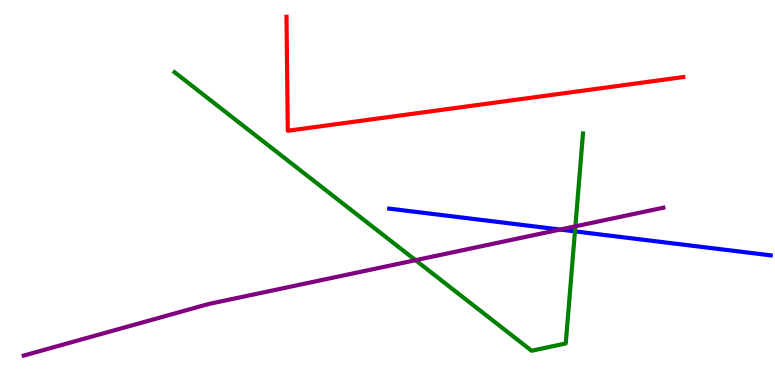[{'lines': ['blue', 'red'], 'intersections': []}, {'lines': ['green', 'red'], 'intersections': []}, {'lines': ['purple', 'red'], 'intersections': []}, {'lines': ['blue', 'green'], 'intersections': [{'x': 7.42, 'y': 3.99}]}, {'lines': ['blue', 'purple'], 'intersections': [{'x': 7.23, 'y': 4.04}]}, {'lines': ['green', 'purple'], 'intersections': [{'x': 5.36, 'y': 3.24}, {'x': 7.42, 'y': 4.12}]}]